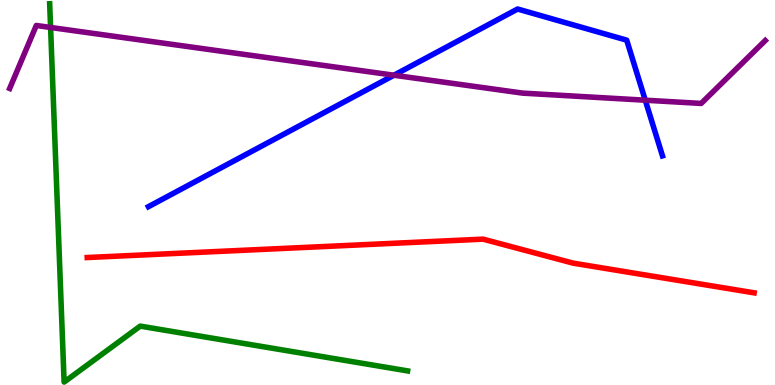[{'lines': ['blue', 'red'], 'intersections': []}, {'lines': ['green', 'red'], 'intersections': []}, {'lines': ['purple', 'red'], 'intersections': []}, {'lines': ['blue', 'green'], 'intersections': []}, {'lines': ['blue', 'purple'], 'intersections': [{'x': 5.08, 'y': 8.05}, {'x': 8.33, 'y': 7.4}]}, {'lines': ['green', 'purple'], 'intersections': [{'x': 0.653, 'y': 9.29}]}]